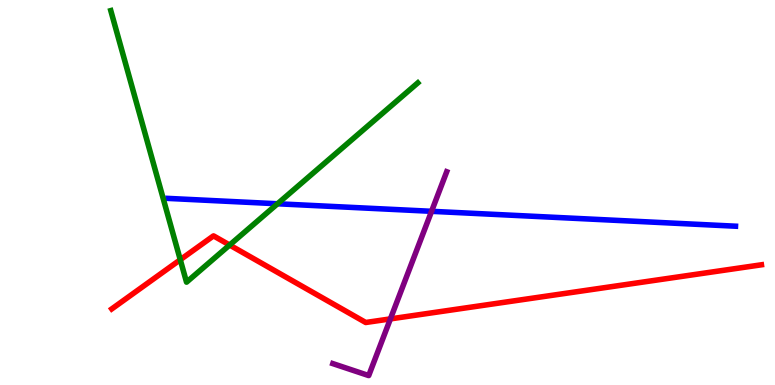[{'lines': ['blue', 'red'], 'intersections': []}, {'lines': ['green', 'red'], 'intersections': [{'x': 2.33, 'y': 3.25}, {'x': 2.96, 'y': 3.64}]}, {'lines': ['purple', 'red'], 'intersections': [{'x': 5.04, 'y': 1.72}]}, {'lines': ['blue', 'green'], 'intersections': [{'x': 3.58, 'y': 4.71}]}, {'lines': ['blue', 'purple'], 'intersections': [{'x': 5.57, 'y': 4.51}]}, {'lines': ['green', 'purple'], 'intersections': []}]